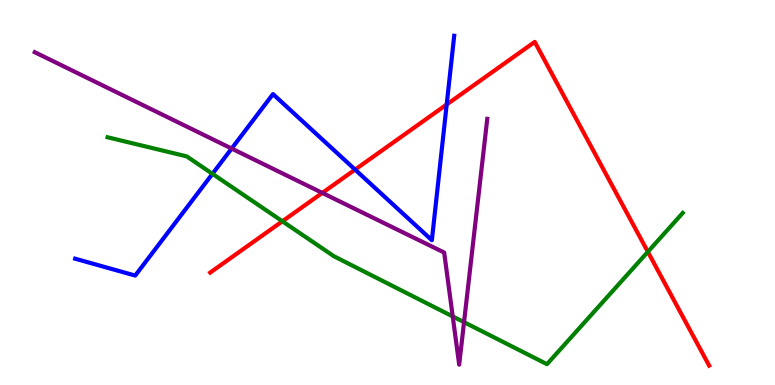[{'lines': ['blue', 'red'], 'intersections': [{'x': 4.58, 'y': 5.59}, {'x': 5.76, 'y': 7.29}]}, {'lines': ['green', 'red'], 'intersections': [{'x': 3.64, 'y': 4.25}, {'x': 8.36, 'y': 3.46}]}, {'lines': ['purple', 'red'], 'intersections': [{'x': 4.16, 'y': 4.99}]}, {'lines': ['blue', 'green'], 'intersections': [{'x': 2.74, 'y': 5.48}]}, {'lines': ['blue', 'purple'], 'intersections': [{'x': 2.99, 'y': 6.14}]}, {'lines': ['green', 'purple'], 'intersections': [{'x': 5.84, 'y': 1.78}, {'x': 5.99, 'y': 1.63}]}]